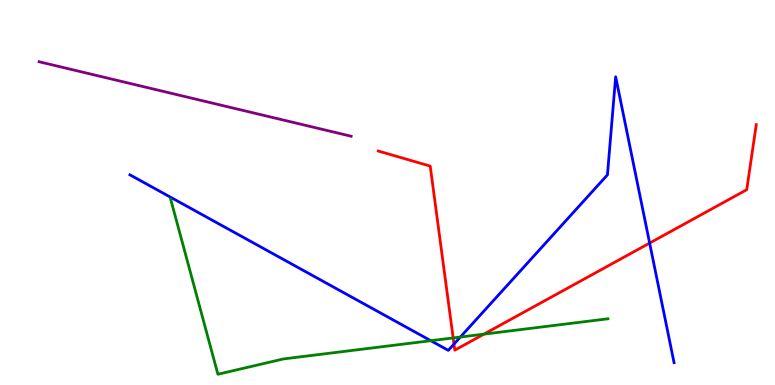[{'lines': ['blue', 'red'], 'intersections': [{'x': 5.86, 'y': 1.06}, {'x': 8.38, 'y': 3.69}]}, {'lines': ['green', 'red'], 'intersections': [{'x': 5.85, 'y': 1.22}, {'x': 6.24, 'y': 1.32}]}, {'lines': ['purple', 'red'], 'intersections': []}, {'lines': ['blue', 'green'], 'intersections': [{'x': 5.56, 'y': 1.15}, {'x': 5.94, 'y': 1.25}]}, {'lines': ['blue', 'purple'], 'intersections': []}, {'lines': ['green', 'purple'], 'intersections': []}]